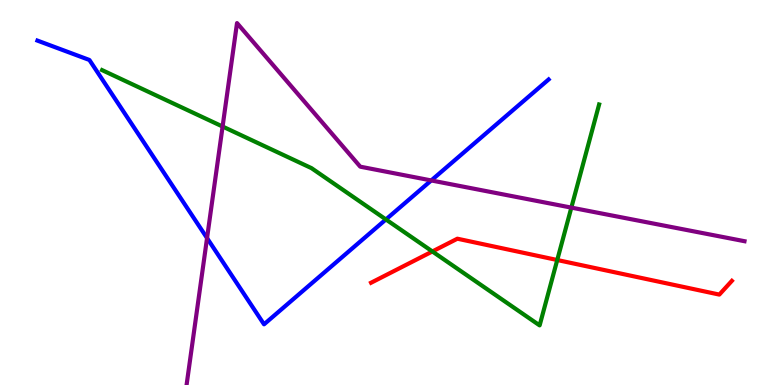[{'lines': ['blue', 'red'], 'intersections': []}, {'lines': ['green', 'red'], 'intersections': [{'x': 5.58, 'y': 3.47}, {'x': 7.19, 'y': 3.25}]}, {'lines': ['purple', 'red'], 'intersections': []}, {'lines': ['blue', 'green'], 'intersections': [{'x': 4.98, 'y': 4.3}]}, {'lines': ['blue', 'purple'], 'intersections': [{'x': 2.67, 'y': 3.82}, {'x': 5.56, 'y': 5.31}]}, {'lines': ['green', 'purple'], 'intersections': [{'x': 2.87, 'y': 6.71}, {'x': 7.37, 'y': 4.61}]}]